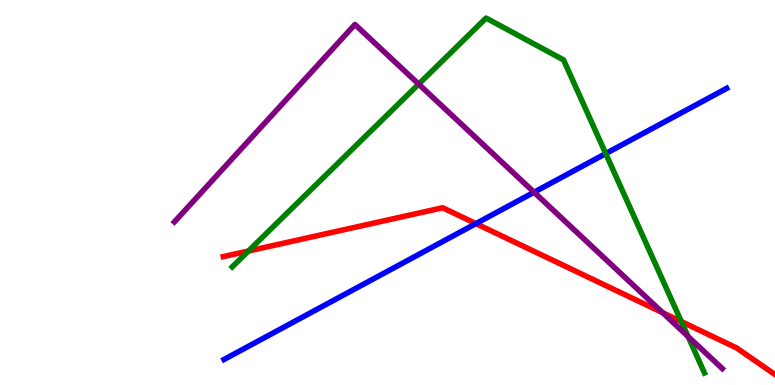[{'lines': ['blue', 'red'], 'intersections': [{'x': 6.14, 'y': 4.19}]}, {'lines': ['green', 'red'], 'intersections': [{'x': 3.21, 'y': 3.48}, {'x': 8.79, 'y': 1.65}]}, {'lines': ['purple', 'red'], 'intersections': [{'x': 8.55, 'y': 1.88}]}, {'lines': ['blue', 'green'], 'intersections': [{'x': 7.82, 'y': 6.01}]}, {'lines': ['blue', 'purple'], 'intersections': [{'x': 6.89, 'y': 5.01}]}, {'lines': ['green', 'purple'], 'intersections': [{'x': 5.4, 'y': 7.81}, {'x': 8.88, 'y': 1.26}]}]